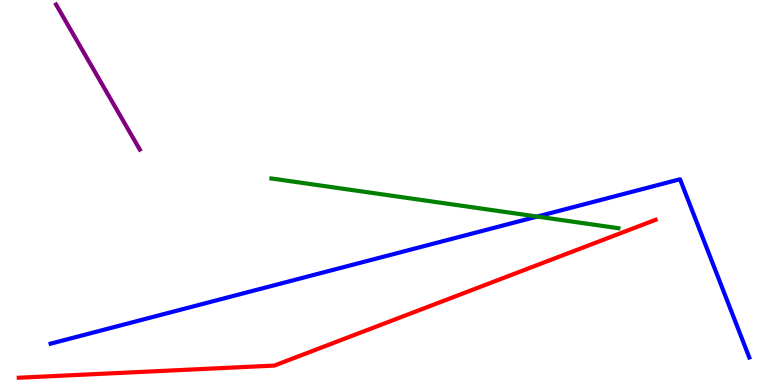[{'lines': ['blue', 'red'], 'intersections': []}, {'lines': ['green', 'red'], 'intersections': []}, {'lines': ['purple', 'red'], 'intersections': []}, {'lines': ['blue', 'green'], 'intersections': [{'x': 6.93, 'y': 4.37}]}, {'lines': ['blue', 'purple'], 'intersections': []}, {'lines': ['green', 'purple'], 'intersections': []}]